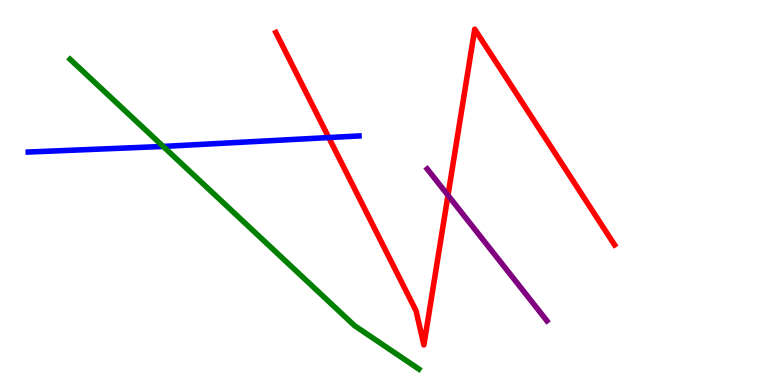[{'lines': ['blue', 'red'], 'intersections': [{'x': 4.24, 'y': 6.43}]}, {'lines': ['green', 'red'], 'intersections': []}, {'lines': ['purple', 'red'], 'intersections': [{'x': 5.78, 'y': 4.93}]}, {'lines': ['blue', 'green'], 'intersections': [{'x': 2.11, 'y': 6.2}]}, {'lines': ['blue', 'purple'], 'intersections': []}, {'lines': ['green', 'purple'], 'intersections': []}]